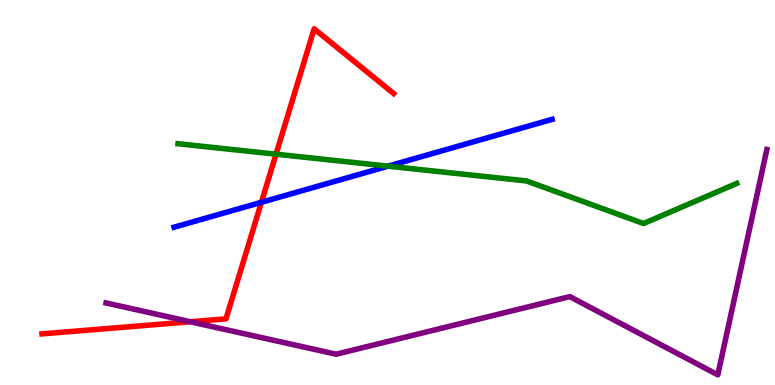[{'lines': ['blue', 'red'], 'intersections': [{'x': 3.37, 'y': 4.75}]}, {'lines': ['green', 'red'], 'intersections': [{'x': 3.56, 'y': 5.99}]}, {'lines': ['purple', 'red'], 'intersections': [{'x': 2.46, 'y': 1.64}]}, {'lines': ['blue', 'green'], 'intersections': [{'x': 5.01, 'y': 5.68}]}, {'lines': ['blue', 'purple'], 'intersections': []}, {'lines': ['green', 'purple'], 'intersections': []}]